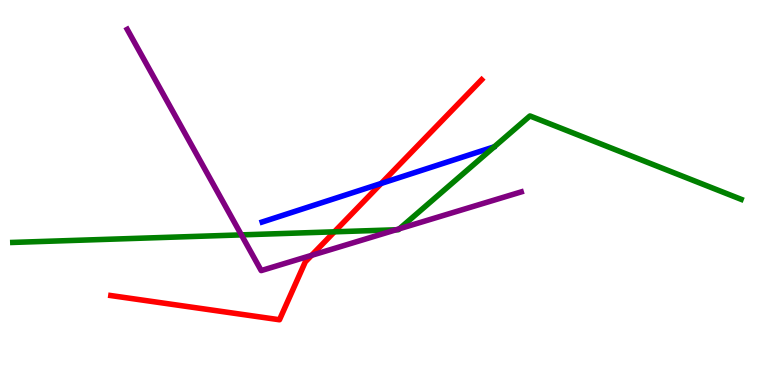[{'lines': ['blue', 'red'], 'intersections': [{'x': 4.92, 'y': 5.24}]}, {'lines': ['green', 'red'], 'intersections': [{'x': 4.31, 'y': 3.98}]}, {'lines': ['purple', 'red'], 'intersections': [{'x': 4.02, 'y': 3.37}]}, {'lines': ['blue', 'green'], 'intersections': []}, {'lines': ['blue', 'purple'], 'intersections': []}, {'lines': ['green', 'purple'], 'intersections': [{'x': 3.11, 'y': 3.9}, {'x': 5.11, 'y': 4.03}, {'x': 5.15, 'y': 4.06}]}]